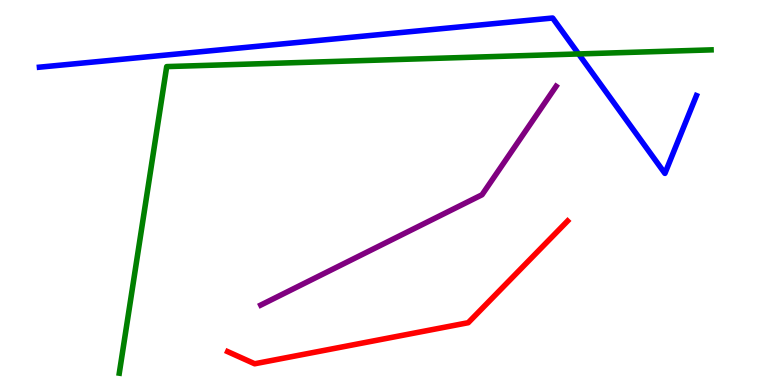[{'lines': ['blue', 'red'], 'intersections': []}, {'lines': ['green', 'red'], 'intersections': []}, {'lines': ['purple', 'red'], 'intersections': []}, {'lines': ['blue', 'green'], 'intersections': [{'x': 7.47, 'y': 8.6}]}, {'lines': ['blue', 'purple'], 'intersections': []}, {'lines': ['green', 'purple'], 'intersections': []}]